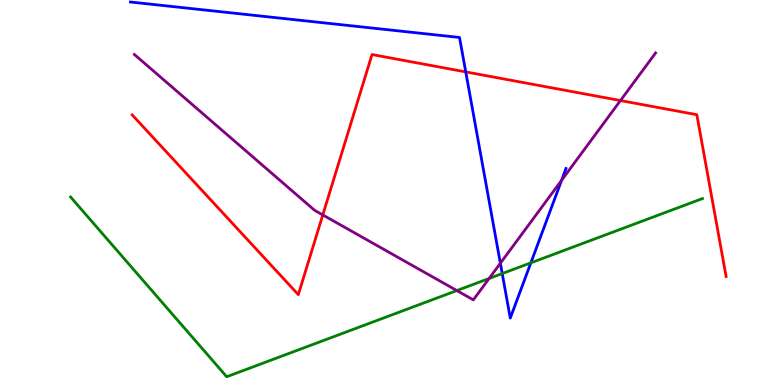[{'lines': ['blue', 'red'], 'intersections': [{'x': 6.01, 'y': 8.13}]}, {'lines': ['green', 'red'], 'intersections': []}, {'lines': ['purple', 'red'], 'intersections': [{'x': 4.17, 'y': 4.42}, {'x': 8.01, 'y': 7.39}]}, {'lines': ['blue', 'green'], 'intersections': [{'x': 6.48, 'y': 2.89}, {'x': 6.85, 'y': 3.17}]}, {'lines': ['blue', 'purple'], 'intersections': [{'x': 6.46, 'y': 3.16}, {'x': 7.25, 'y': 5.32}]}, {'lines': ['green', 'purple'], 'intersections': [{'x': 5.89, 'y': 2.45}, {'x': 6.31, 'y': 2.77}]}]